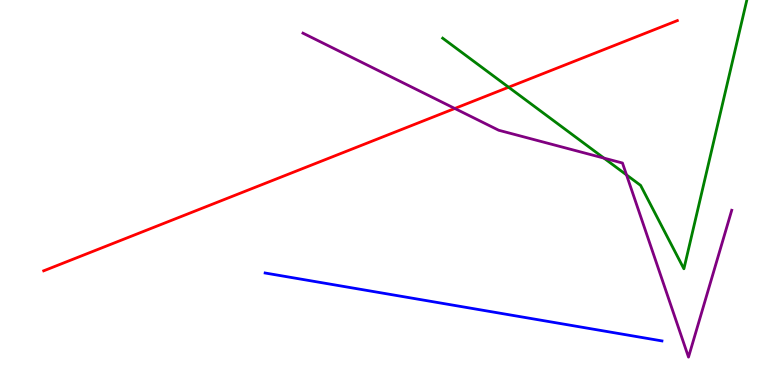[{'lines': ['blue', 'red'], 'intersections': []}, {'lines': ['green', 'red'], 'intersections': [{'x': 6.56, 'y': 7.73}]}, {'lines': ['purple', 'red'], 'intersections': [{'x': 5.87, 'y': 7.18}]}, {'lines': ['blue', 'green'], 'intersections': []}, {'lines': ['blue', 'purple'], 'intersections': []}, {'lines': ['green', 'purple'], 'intersections': [{'x': 7.79, 'y': 5.89}, {'x': 8.08, 'y': 5.46}]}]